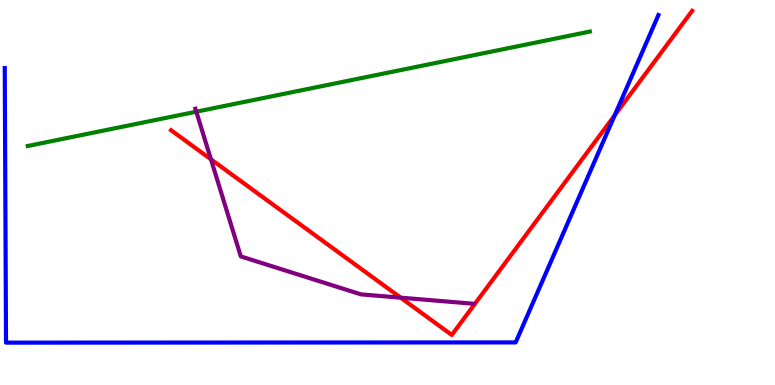[{'lines': ['blue', 'red'], 'intersections': [{'x': 7.93, 'y': 7.01}]}, {'lines': ['green', 'red'], 'intersections': []}, {'lines': ['purple', 'red'], 'intersections': [{'x': 2.72, 'y': 5.86}, {'x': 5.17, 'y': 2.27}]}, {'lines': ['blue', 'green'], 'intersections': []}, {'lines': ['blue', 'purple'], 'intersections': []}, {'lines': ['green', 'purple'], 'intersections': [{'x': 2.53, 'y': 7.1}]}]